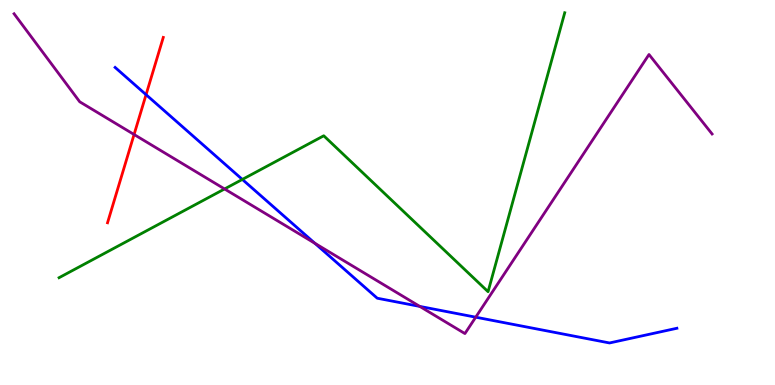[{'lines': ['blue', 'red'], 'intersections': [{'x': 1.88, 'y': 7.54}]}, {'lines': ['green', 'red'], 'intersections': []}, {'lines': ['purple', 'red'], 'intersections': [{'x': 1.73, 'y': 6.51}]}, {'lines': ['blue', 'green'], 'intersections': [{'x': 3.13, 'y': 5.34}]}, {'lines': ['blue', 'purple'], 'intersections': [{'x': 4.06, 'y': 3.68}, {'x': 5.42, 'y': 2.04}, {'x': 6.14, 'y': 1.76}]}, {'lines': ['green', 'purple'], 'intersections': [{'x': 2.9, 'y': 5.09}]}]